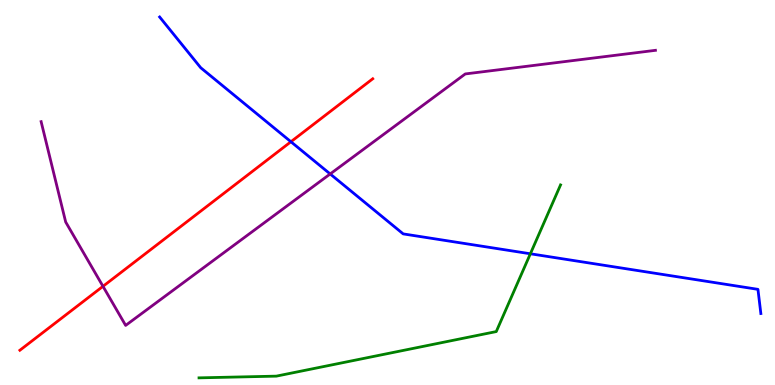[{'lines': ['blue', 'red'], 'intersections': [{'x': 3.75, 'y': 6.32}]}, {'lines': ['green', 'red'], 'intersections': []}, {'lines': ['purple', 'red'], 'intersections': [{'x': 1.33, 'y': 2.56}]}, {'lines': ['blue', 'green'], 'intersections': [{'x': 6.84, 'y': 3.41}]}, {'lines': ['blue', 'purple'], 'intersections': [{'x': 4.26, 'y': 5.48}]}, {'lines': ['green', 'purple'], 'intersections': []}]